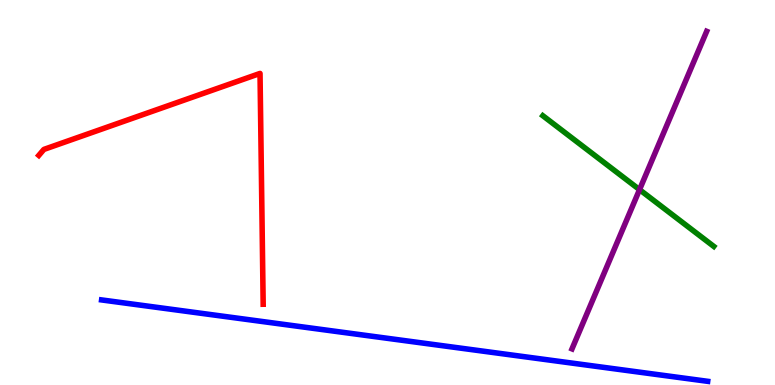[{'lines': ['blue', 'red'], 'intersections': []}, {'lines': ['green', 'red'], 'intersections': []}, {'lines': ['purple', 'red'], 'intersections': []}, {'lines': ['blue', 'green'], 'intersections': []}, {'lines': ['blue', 'purple'], 'intersections': []}, {'lines': ['green', 'purple'], 'intersections': [{'x': 8.25, 'y': 5.07}]}]